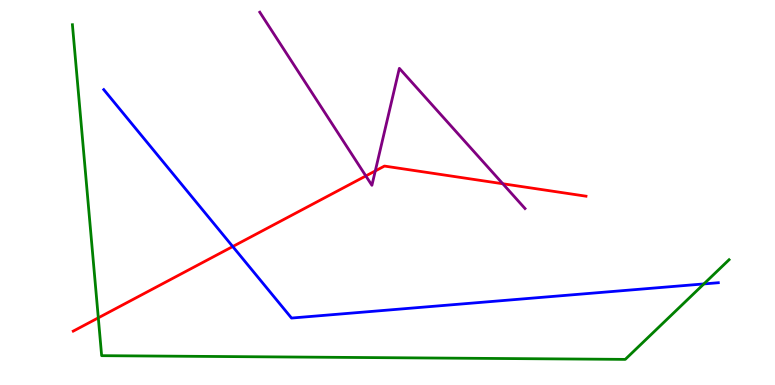[{'lines': ['blue', 'red'], 'intersections': [{'x': 3.0, 'y': 3.6}]}, {'lines': ['green', 'red'], 'intersections': [{'x': 1.27, 'y': 1.74}]}, {'lines': ['purple', 'red'], 'intersections': [{'x': 4.72, 'y': 5.43}, {'x': 4.84, 'y': 5.56}, {'x': 6.49, 'y': 5.23}]}, {'lines': ['blue', 'green'], 'intersections': [{'x': 9.08, 'y': 2.63}]}, {'lines': ['blue', 'purple'], 'intersections': []}, {'lines': ['green', 'purple'], 'intersections': []}]